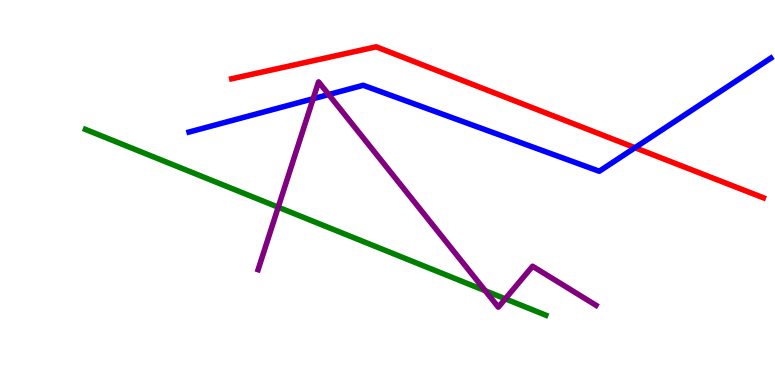[{'lines': ['blue', 'red'], 'intersections': [{'x': 8.19, 'y': 6.16}]}, {'lines': ['green', 'red'], 'intersections': []}, {'lines': ['purple', 'red'], 'intersections': []}, {'lines': ['blue', 'green'], 'intersections': []}, {'lines': ['blue', 'purple'], 'intersections': [{'x': 4.04, 'y': 7.44}, {'x': 4.24, 'y': 7.54}]}, {'lines': ['green', 'purple'], 'intersections': [{'x': 3.59, 'y': 4.62}, {'x': 6.26, 'y': 2.45}, {'x': 6.52, 'y': 2.24}]}]